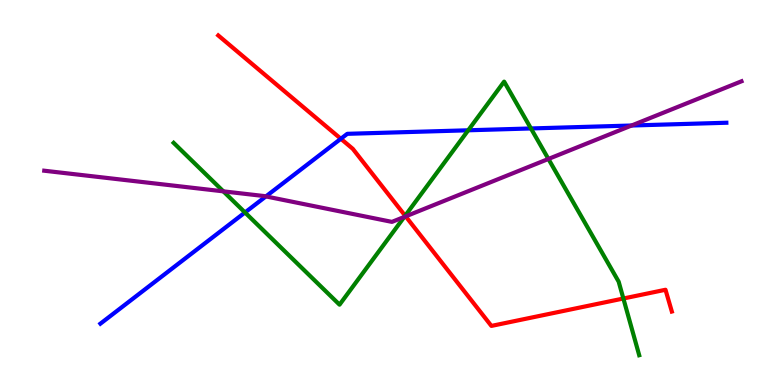[{'lines': ['blue', 'red'], 'intersections': [{'x': 4.4, 'y': 6.4}]}, {'lines': ['green', 'red'], 'intersections': [{'x': 5.23, 'y': 4.4}, {'x': 8.04, 'y': 2.25}]}, {'lines': ['purple', 'red'], 'intersections': [{'x': 5.23, 'y': 4.38}]}, {'lines': ['blue', 'green'], 'intersections': [{'x': 3.16, 'y': 4.48}, {'x': 6.04, 'y': 6.62}, {'x': 6.85, 'y': 6.66}]}, {'lines': ['blue', 'purple'], 'intersections': [{'x': 3.43, 'y': 4.9}, {'x': 8.15, 'y': 6.74}]}, {'lines': ['green', 'purple'], 'intersections': [{'x': 2.88, 'y': 5.03}, {'x': 5.22, 'y': 4.37}, {'x': 7.08, 'y': 5.87}]}]